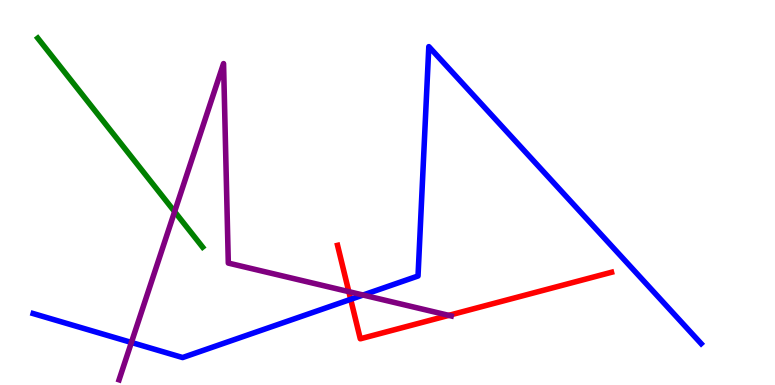[{'lines': ['blue', 'red'], 'intersections': [{'x': 4.53, 'y': 2.23}]}, {'lines': ['green', 'red'], 'intersections': []}, {'lines': ['purple', 'red'], 'intersections': [{'x': 4.5, 'y': 2.42}, {'x': 5.79, 'y': 1.81}]}, {'lines': ['blue', 'green'], 'intersections': []}, {'lines': ['blue', 'purple'], 'intersections': [{'x': 1.7, 'y': 1.1}, {'x': 4.68, 'y': 2.34}]}, {'lines': ['green', 'purple'], 'intersections': [{'x': 2.25, 'y': 4.5}]}]